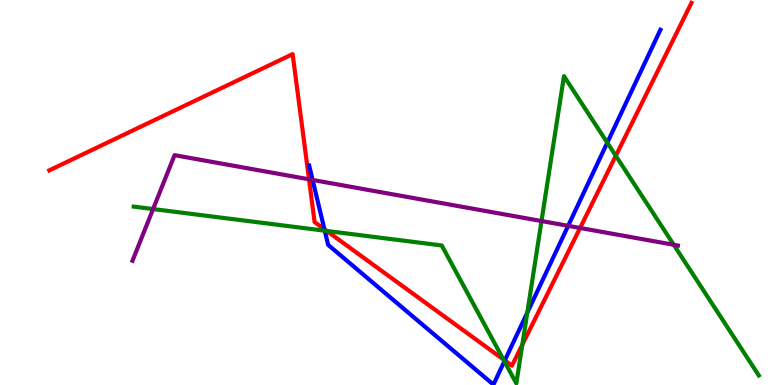[{'lines': ['blue', 'red'], 'intersections': [{'x': 4.19, 'y': 4.05}, {'x': 6.51, 'y': 0.637}]}, {'lines': ['green', 'red'], 'intersections': [{'x': 4.22, 'y': 4.0}, {'x': 6.49, 'y': 0.664}, {'x': 6.74, 'y': 1.05}, {'x': 7.95, 'y': 5.95}]}, {'lines': ['purple', 'red'], 'intersections': [{'x': 3.99, 'y': 5.34}, {'x': 7.49, 'y': 4.08}]}, {'lines': ['blue', 'green'], 'intersections': [{'x': 4.19, 'y': 4.01}, {'x': 6.51, 'y': 0.615}, {'x': 6.8, 'y': 1.88}, {'x': 7.84, 'y': 6.29}]}, {'lines': ['blue', 'purple'], 'intersections': [{'x': 4.03, 'y': 5.33}, {'x': 7.33, 'y': 4.13}]}, {'lines': ['green', 'purple'], 'intersections': [{'x': 1.98, 'y': 4.57}, {'x': 6.99, 'y': 4.26}, {'x': 8.69, 'y': 3.64}]}]